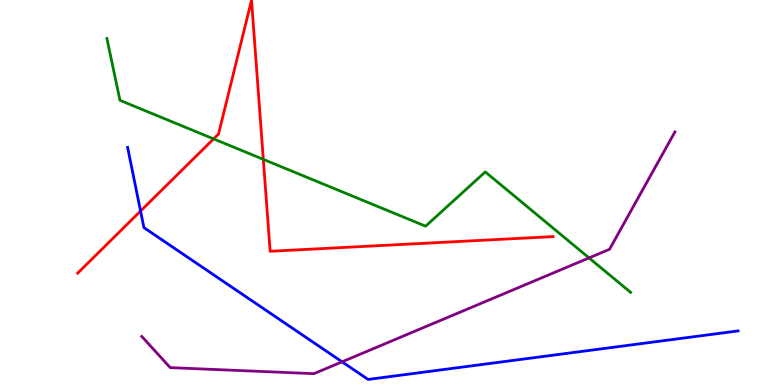[{'lines': ['blue', 'red'], 'intersections': [{'x': 1.81, 'y': 4.52}]}, {'lines': ['green', 'red'], 'intersections': [{'x': 2.76, 'y': 6.39}, {'x': 3.4, 'y': 5.86}]}, {'lines': ['purple', 'red'], 'intersections': []}, {'lines': ['blue', 'green'], 'intersections': []}, {'lines': ['blue', 'purple'], 'intersections': [{'x': 4.41, 'y': 0.602}]}, {'lines': ['green', 'purple'], 'intersections': [{'x': 7.6, 'y': 3.3}]}]